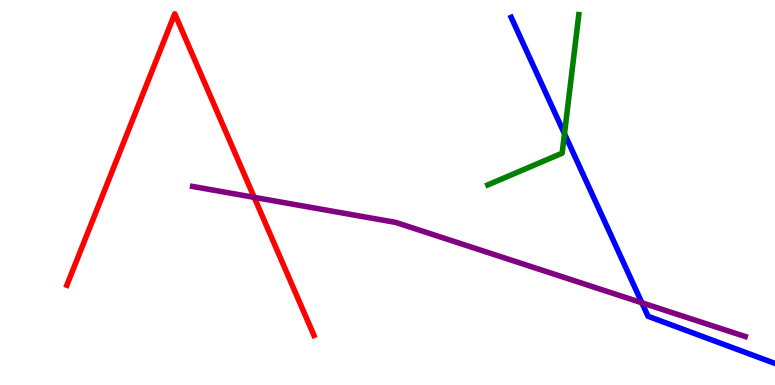[{'lines': ['blue', 'red'], 'intersections': []}, {'lines': ['green', 'red'], 'intersections': []}, {'lines': ['purple', 'red'], 'intersections': [{'x': 3.28, 'y': 4.87}]}, {'lines': ['blue', 'green'], 'intersections': [{'x': 7.28, 'y': 6.53}]}, {'lines': ['blue', 'purple'], 'intersections': [{'x': 8.28, 'y': 2.14}]}, {'lines': ['green', 'purple'], 'intersections': []}]